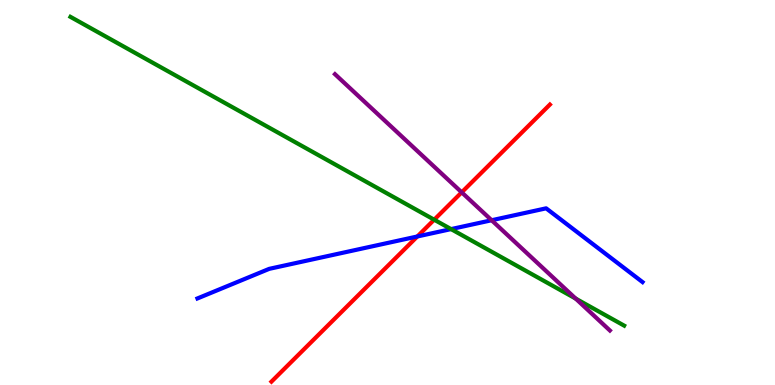[{'lines': ['blue', 'red'], 'intersections': [{'x': 5.39, 'y': 3.86}]}, {'lines': ['green', 'red'], 'intersections': [{'x': 5.6, 'y': 4.29}]}, {'lines': ['purple', 'red'], 'intersections': [{'x': 5.96, 'y': 5.0}]}, {'lines': ['blue', 'green'], 'intersections': [{'x': 5.82, 'y': 4.05}]}, {'lines': ['blue', 'purple'], 'intersections': [{'x': 6.34, 'y': 4.28}]}, {'lines': ['green', 'purple'], 'intersections': [{'x': 7.43, 'y': 2.24}]}]